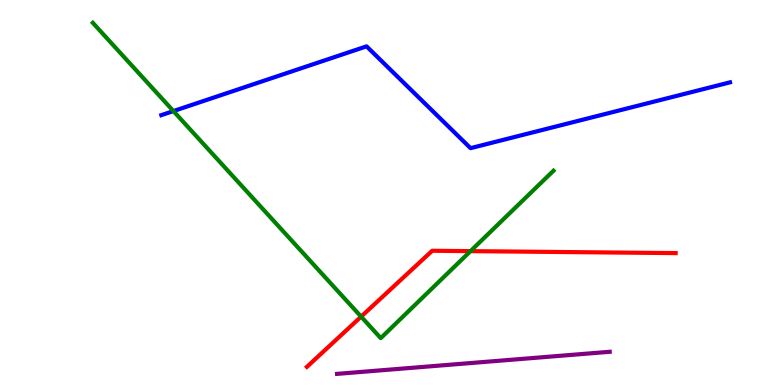[{'lines': ['blue', 'red'], 'intersections': []}, {'lines': ['green', 'red'], 'intersections': [{'x': 4.66, 'y': 1.78}, {'x': 6.07, 'y': 3.48}]}, {'lines': ['purple', 'red'], 'intersections': []}, {'lines': ['blue', 'green'], 'intersections': [{'x': 2.24, 'y': 7.11}]}, {'lines': ['blue', 'purple'], 'intersections': []}, {'lines': ['green', 'purple'], 'intersections': []}]